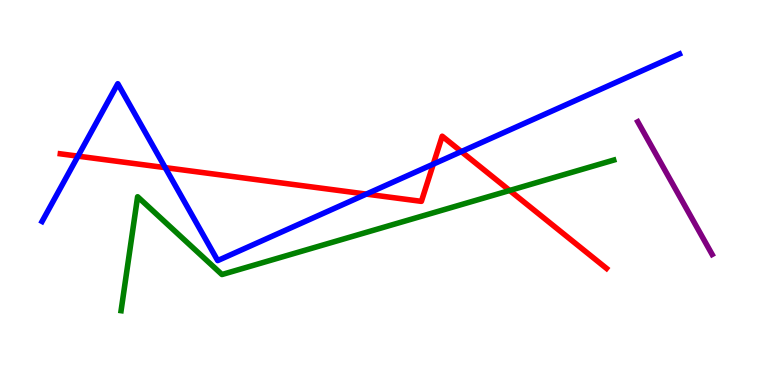[{'lines': ['blue', 'red'], 'intersections': [{'x': 1.01, 'y': 5.94}, {'x': 2.13, 'y': 5.65}, {'x': 4.73, 'y': 4.96}, {'x': 5.59, 'y': 5.74}, {'x': 5.95, 'y': 6.06}]}, {'lines': ['green', 'red'], 'intersections': [{'x': 6.58, 'y': 5.05}]}, {'lines': ['purple', 'red'], 'intersections': []}, {'lines': ['blue', 'green'], 'intersections': []}, {'lines': ['blue', 'purple'], 'intersections': []}, {'lines': ['green', 'purple'], 'intersections': []}]